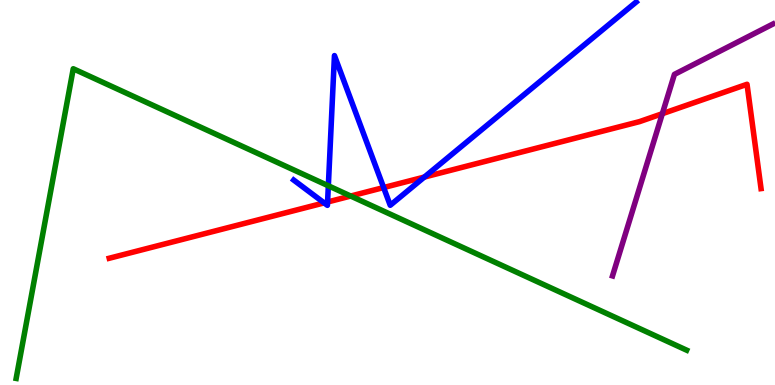[{'lines': ['blue', 'red'], 'intersections': [{'x': 4.18, 'y': 4.73}, {'x': 4.23, 'y': 4.75}, {'x': 4.95, 'y': 5.13}, {'x': 5.48, 'y': 5.4}]}, {'lines': ['green', 'red'], 'intersections': [{'x': 4.53, 'y': 4.91}]}, {'lines': ['purple', 'red'], 'intersections': [{'x': 8.55, 'y': 7.05}]}, {'lines': ['blue', 'green'], 'intersections': [{'x': 4.24, 'y': 5.17}]}, {'lines': ['blue', 'purple'], 'intersections': []}, {'lines': ['green', 'purple'], 'intersections': []}]